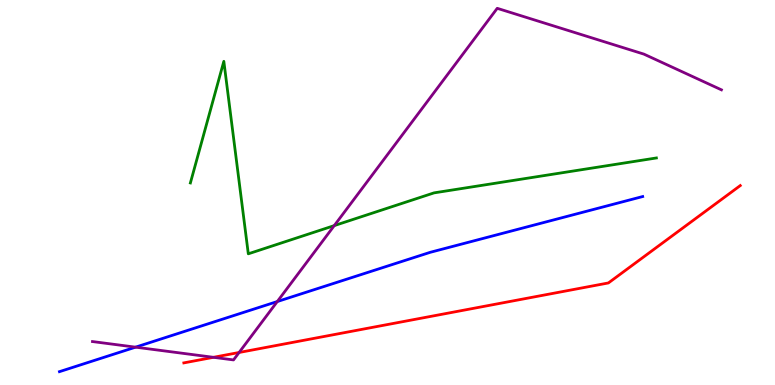[{'lines': ['blue', 'red'], 'intersections': []}, {'lines': ['green', 'red'], 'intersections': []}, {'lines': ['purple', 'red'], 'intersections': [{'x': 2.75, 'y': 0.719}, {'x': 3.09, 'y': 0.845}]}, {'lines': ['blue', 'green'], 'intersections': []}, {'lines': ['blue', 'purple'], 'intersections': [{'x': 1.75, 'y': 0.983}, {'x': 3.58, 'y': 2.17}]}, {'lines': ['green', 'purple'], 'intersections': [{'x': 4.31, 'y': 4.14}]}]